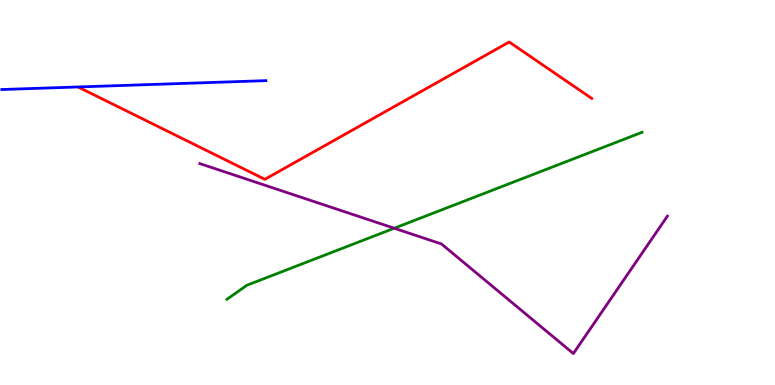[{'lines': ['blue', 'red'], 'intersections': []}, {'lines': ['green', 'red'], 'intersections': []}, {'lines': ['purple', 'red'], 'intersections': []}, {'lines': ['blue', 'green'], 'intersections': []}, {'lines': ['blue', 'purple'], 'intersections': []}, {'lines': ['green', 'purple'], 'intersections': [{'x': 5.09, 'y': 4.07}]}]